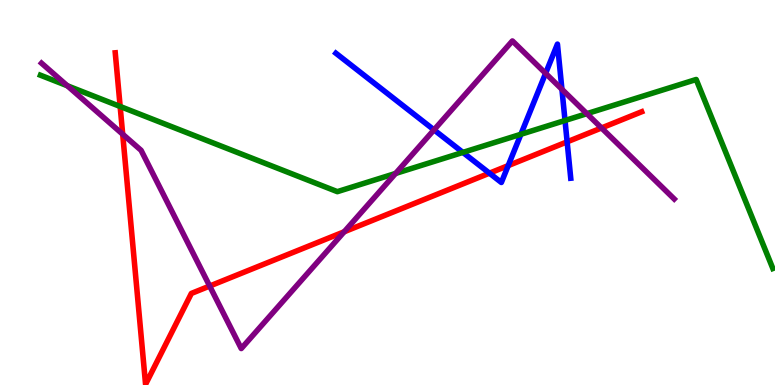[{'lines': ['blue', 'red'], 'intersections': [{'x': 6.32, 'y': 5.5}, {'x': 6.56, 'y': 5.7}, {'x': 7.32, 'y': 6.32}]}, {'lines': ['green', 'red'], 'intersections': [{'x': 1.55, 'y': 7.23}]}, {'lines': ['purple', 'red'], 'intersections': [{'x': 1.58, 'y': 6.51}, {'x': 2.71, 'y': 2.57}, {'x': 4.44, 'y': 3.98}, {'x': 7.76, 'y': 6.68}]}, {'lines': ['blue', 'green'], 'intersections': [{'x': 5.97, 'y': 6.04}, {'x': 6.72, 'y': 6.51}, {'x': 7.29, 'y': 6.87}]}, {'lines': ['blue', 'purple'], 'intersections': [{'x': 5.6, 'y': 6.63}, {'x': 7.04, 'y': 8.09}, {'x': 7.25, 'y': 7.68}]}, {'lines': ['green', 'purple'], 'intersections': [{'x': 0.869, 'y': 7.77}, {'x': 5.1, 'y': 5.49}, {'x': 7.57, 'y': 7.05}]}]